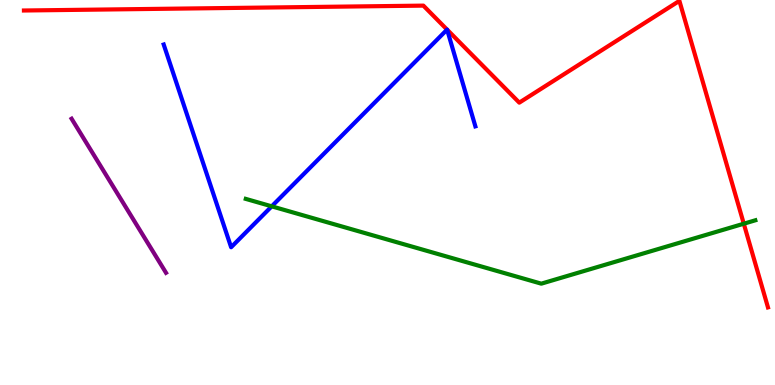[{'lines': ['blue', 'red'], 'intersections': [{'x': 5.77, 'y': 9.23}, {'x': 5.77, 'y': 9.23}]}, {'lines': ['green', 'red'], 'intersections': [{'x': 9.6, 'y': 4.19}]}, {'lines': ['purple', 'red'], 'intersections': []}, {'lines': ['blue', 'green'], 'intersections': [{'x': 3.51, 'y': 4.64}]}, {'lines': ['blue', 'purple'], 'intersections': []}, {'lines': ['green', 'purple'], 'intersections': []}]